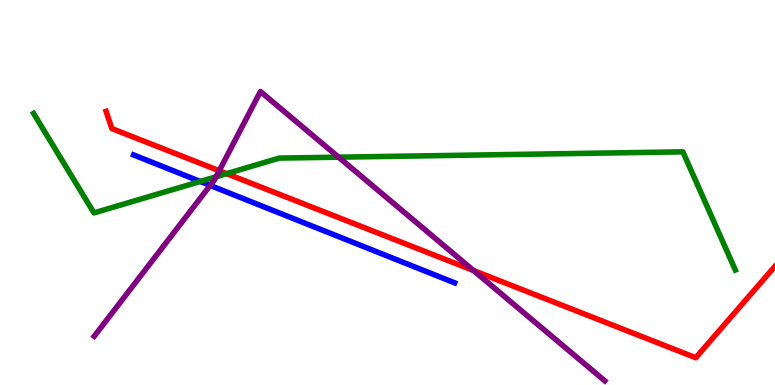[{'lines': ['blue', 'red'], 'intersections': []}, {'lines': ['green', 'red'], 'intersections': [{'x': 2.92, 'y': 5.49}]}, {'lines': ['purple', 'red'], 'intersections': [{'x': 2.83, 'y': 5.57}, {'x': 6.11, 'y': 2.97}]}, {'lines': ['blue', 'green'], 'intersections': [{'x': 2.58, 'y': 5.29}]}, {'lines': ['blue', 'purple'], 'intersections': [{'x': 2.71, 'y': 5.18}]}, {'lines': ['green', 'purple'], 'intersections': [{'x': 2.79, 'y': 5.41}, {'x': 4.37, 'y': 5.92}]}]